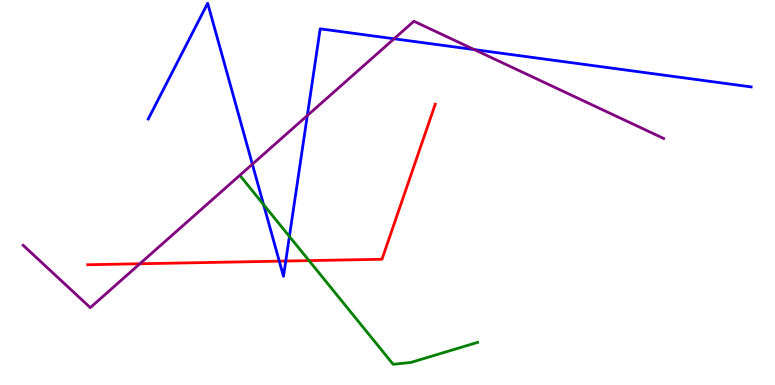[{'lines': ['blue', 'red'], 'intersections': [{'x': 3.6, 'y': 3.22}, {'x': 3.69, 'y': 3.22}]}, {'lines': ['green', 'red'], 'intersections': [{'x': 3.99, 'y': 3.23}]}, {'lines': ['purple', 'red'], 'intersections': [{'x': 1.8, 'y': 3.15}]}, {'lines': ['blue', 'green'], 'intersections': [{'x': 3.4, 'y': 4.69}, {'x': 3.73, 'y': 3.86}]}, {'lines': ['blue', 'purple'], 'intersections': [{'x': 3.26, 'y': 5.74}, {'x': 3.97, 'y': 7.0}, {'x': 5.08, 'y': 8.99}, {'x': 6.12, 'y': 8.71}]}, {'lines': ['green', 'purple'], 'intersections': []}]